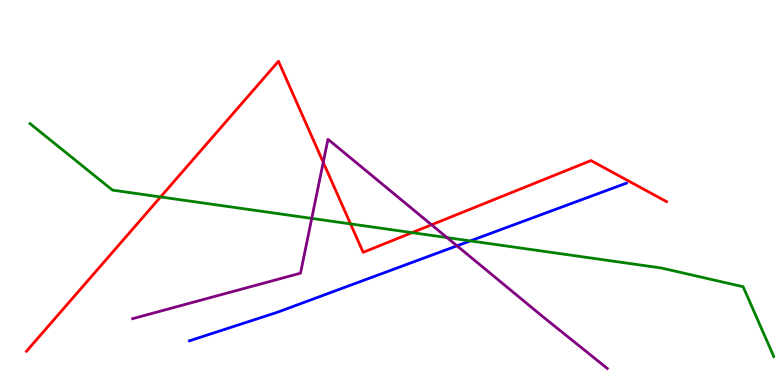[{'lines': ['blue', 'red'], 'intersections': []}, {'lines': ['green', 'red'], 'intersections': [{'x': 2.07, 'y': 4.88}, {'x': 4.52, 'y': 4.18}, {'x': 5.32, 'y': 3.96}]}, {'lines': ['purple', 'red'], 'intersections': [{'x': 4.17, 'y': 5.78}, {'x': 5.57, 'y': 4.16}]}, {'lines': ['blue', 'green'], 'intersections': [{'x': 6.07, 'y': 3.74}]}, {'lines': ['blue', 'purple'], 'intersections': [{'x': 5.9, 'y': 3.62}]}, {'lines': ['green', 'purple'], 'intersections': [{'x': 4.02, 'y': 4.33}, {'x': 5.77, 'y': 3.83}]}]